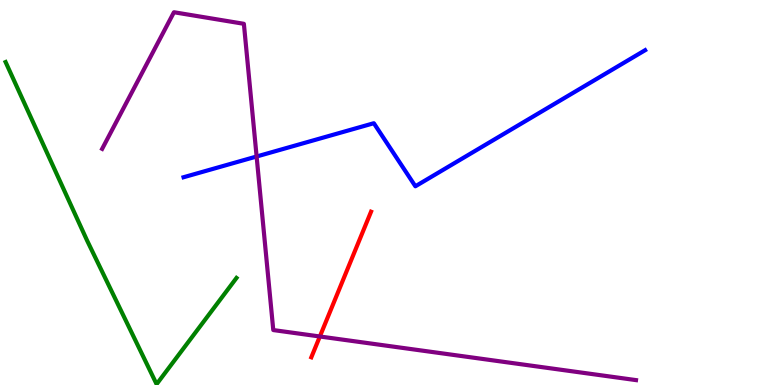[{'lines': ['blue', 'red'], 'intersections': []}, {'lines': ['green', 'red'], 'intersections': []}, {'lines': ['purple', 'red'], 'intersections': [{'x': 4.13, 'y': 1.26}]}, {'lines': ['blue', 'green'], 'intersections': []}, {'lines': ['blue', 'purple'], 'intersections': [{'x': 3.31, 'y': 5.94}]}, {'lines': ['green', 'purple'], 'intersections': []}]